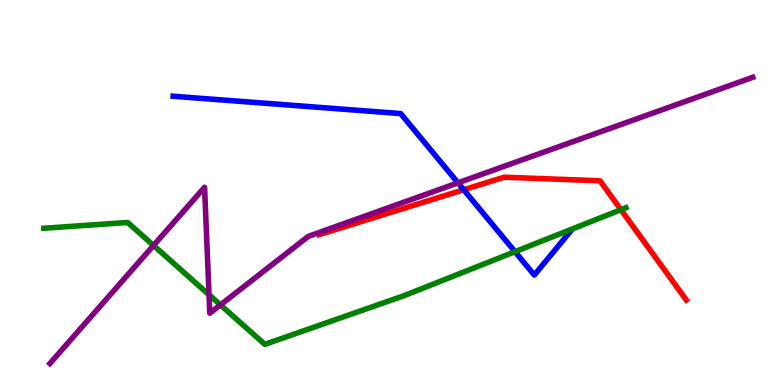[{'lines': ['blue', 'red'], 'intersections': [{'x': 5.98, 'y': 5.07}]}, {'lines': ['green', 'red'], 'intersections': [{'x': 8.01, 'y': 4.55}]}, {'lines': ['purple', 'red'], 'intersections': []}, {'lines': ['blue', 'green'], 'intersections': [{'x': 6.65, 'y': 3.46}]}, {'lines': ['blue', 'purple'], 'intersections': [{'x': 5.91, 'y': 5.25}]}, {'lines': ['green', 'purple'], 'intersections': [{'x': 1.98, 'y': 3.62}, {'x': 2.7, 'y': 2.34}, {'x': 2.84, 'y': 2.08}]}]